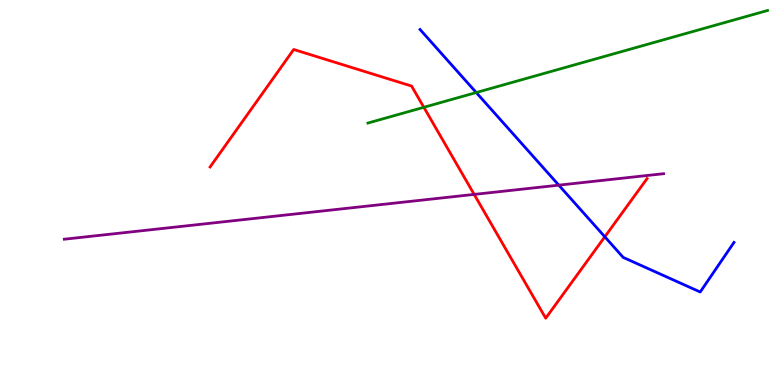[{'lines': ['blue', 'red'], 'intersections': [{'x': 7.8, 'y': 3.85}]}, {'lines': ['green', 'red'], 'intersections': [{'x': 5.47, 'y': 7.21}]}, {'lines': ['purple', 'red'], 'intersections': [{'x': 6.12, 'y': 4.95}]}, {'lines': ['blue', 'green'], 'intersections': [{'x': 6.15, 'y': 7.6}]}, {'lines': ['blue', 'purple'], 'intersections': [{'x': 7.21, 'y': 5.19}]}, {'lines': ['green', 'purple'], 'intersections': []}]